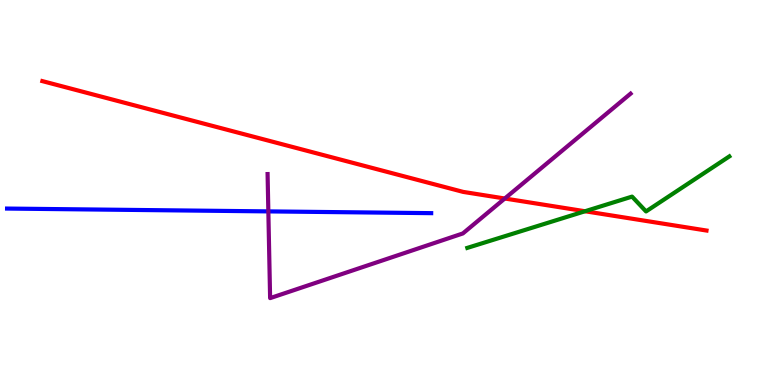[{'lines': ['blue', 'red'], 'intersections': []}, {'lines': ['green', 'red'], 'intersections': [{'x': 7.55, 'y': 4.51}]}, {'lines': ['purple', 'red'], 'intersections': [{'x': 6.51, 'y': 4.84}]}, {'lines': ['blue', 'green'], 'intersections': []}, {'lines': ['blue', 'purple'], 'intersections': [{'x': 3.46, 'y': 4.51}]}, {'lines': ['green', 'purple'], 'intersections': []}]